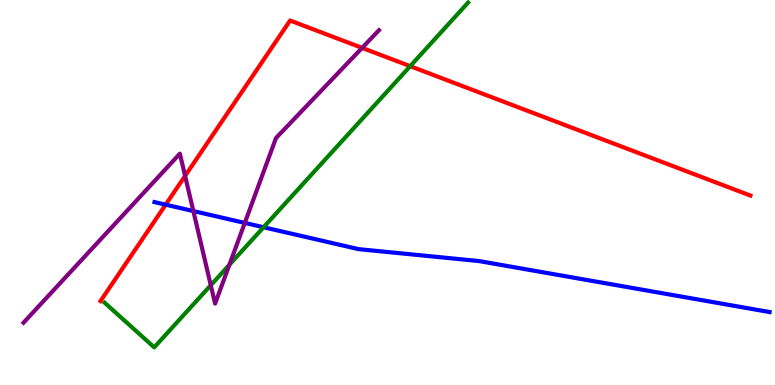[{'lines': ['blue', 'red'], 'intersections': [{'x': 2.14, 'y': 4.68}]}, {'lines': ['green', 'red'], 'intersections': [{'x': 5.29, 'y': 8.28}]}, {'lines': ['purple', 'red'], 'intersections': [{'x': 2.39, 'y': 5.43}, {'x': 4.67, 'y': 8.76}]}, {'lines': ['blue', 'green'], 'intersections': [{'x': 3.4, 'y': 4.1}]}, {'lines': ['blue', 'purple'], 'intersections': [{'x': 2.49, 'y': 4.52}, {'x': 3.16, 'y': 4.21}]}, {'lines': ['green', 'purple'], 'intersections': [{'x': 2.72, 'y': 2.59}, {'x': 2.96, 'y': 3.12}]}]